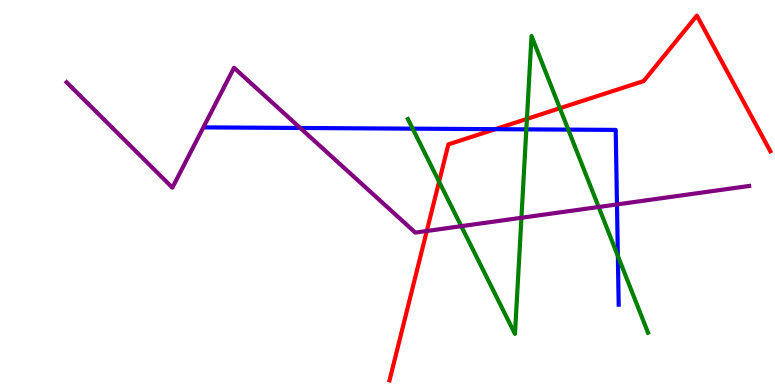[{'lines': ['blue', 'red'], 'intersections': [{'x': 6.39, 'y': 6.64}]}, {'lines': ['green', 'red'], 'intersections': [{'x': 5.67, 'y': 5.28}, {'x': 6.8, 'y': 6.91}, {'x': 7.22, 'y': 7.19}]}, {'lines': ['purple', 'red'], 'intersections': [{'x': 5.51, 'y': 4.0}]}, {'lines': ['blue', 'green'], 'intersections': [{'x': 5.32, 'y': 6.66}, {'x': 6.79, 'y': 6.64}, {'x': 7.33, 'y': 6.63}, {'x': 7.97, 'y': 3.35}]}, {'lines': ['blue', 'purple'], 'intersections': [{'x': 3.87, 'y': 6.68}, {'x': 7.96, 'y': 4.69}]}, {'lines': ['green', 'purple'], 'intersections': [{'x': 5.95, 'y': 4.13}, {'x': 6.73, 'y': 4.34}, {'x': 7.72, 'y': 4.62}]}]